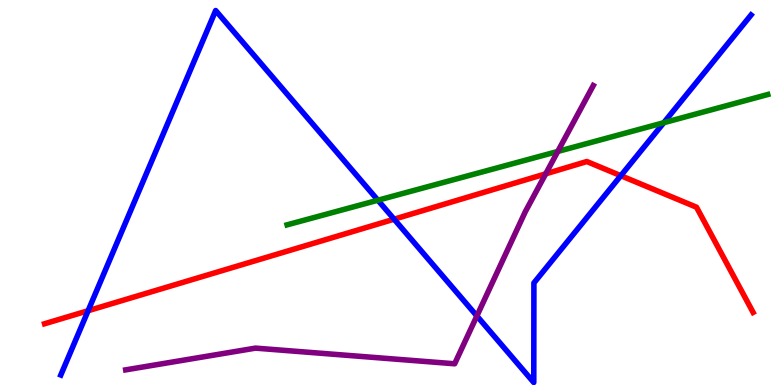[{'lines': ['blue', 'red'], 'intersections': [{'x': 1.14, 'y': 1.93}, {'x': 5.09, 'y': 4.31}, {'x': 8.01, 'y': 5.44}]}, {'lines': ['green', 'red'], 'intersections': []}, {'lines': ['purple', 'red'], 'intersections': [{'x': 7.04, 'y': 5.48}]}, {'lines': ['blue', 'green'], 'intersections': [{'x': 4.88, 'y': 4.8}, {'x': 8.56, 'y': 6.81}]}, {'lines': ['blue', 'purple'], 'intersections': [{'x': 6.15, 'y': 1.79}]}, {'lines': ['green', 'purple'], 'intersections': [{'x': 7.2, 'y': 6.07}]}]